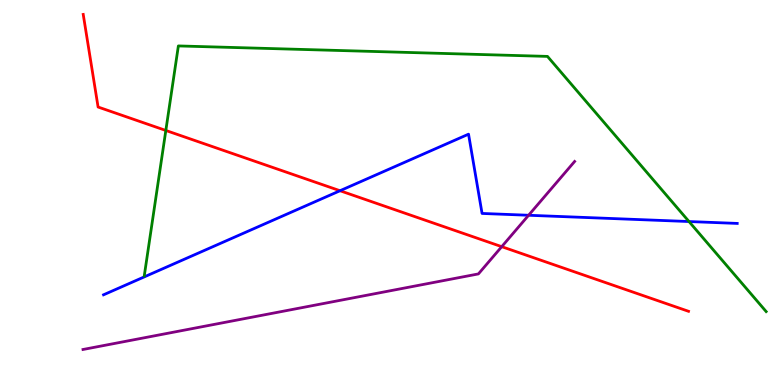[{'lines': ['blue', 'red'], 'intersections': [{'x': 4.39, 'y': 5.05}]}, {'lines': ['green', 'red'], 'intersections': [{'x': 2.14, 'y': 6.61}]}, {'lines': ['purple', 'red'], 'intersections': [{'x': 6.47, 'y': 3.59}]}, {'lines': ['blue', 'green'], 'intersections': [{'x': 8.89, 'y': 4.25}]}, {'lines': ['blue', 'purple'], 'intersections': [{'x': 6.82, 'y': 4.41}]}, {'lines': ['green', 'purple'], 'intersections': []}]